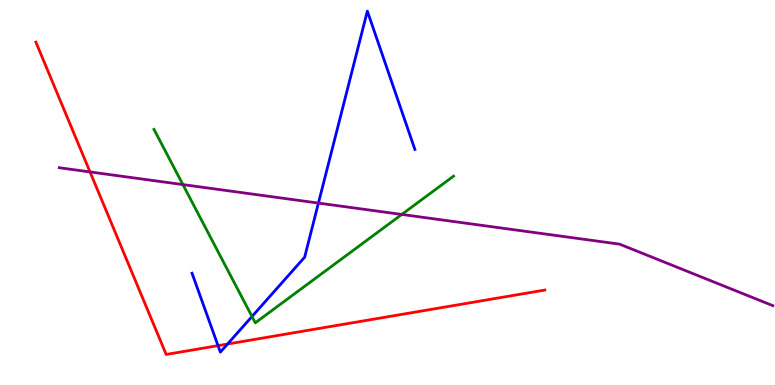[{'lines': ['blue', 'red'], 'intersections': [{'x': 2.81, 'y': 1.02}, {'x': 2.94, 'y': 1.06}]}, {'lines': ['green', 'red'], 'intersections': []}, {'lines': ['purple', 'red'], 'intersections': [{'x': 1.16, 'y': 5.53}]}, {'lines': ['blue', 'green'], 'intersections': [{'x': 3.25, 'y': 1.78}]}, {'lines': ['blue', 'purple'], 'intersections': [{'x': 4.11, 'y': 4.73}]}, {'lines': ['green', 'purple'], 'intersections': [{'x': 2.36, 'y': 5.21}, {'x': 5.18, 'y': 4.43}]}]